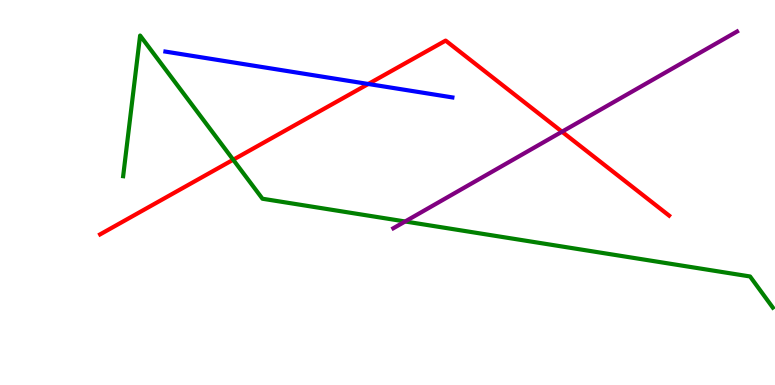[{'lines': ['blue', 'red'], 'intersections': [{'x': 4.75, 'y': 7.82}]}, {'lines': ['green', 'red'], 'intersections': [{'x': 3.01, 'y': 5.85}]}, {'lines': ['purple', 'red'], 'intersections': [{'x': 7.25, 'y': 6.58}]}, {'lines': ['blue', 'green'], 'intersections': []}, {'lines': ['blue', 'purple'], 'intersections': []}, {'lines': ['green', 'purple'], 'intersections': [{'x': 5.23, 'y': 4.25}]}]